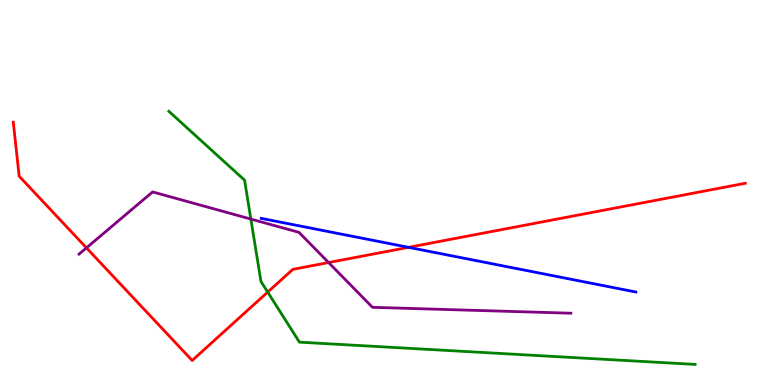[{'lines': ['blue', 'red'], 'intersections': [{'x': 5.27, 'y': 3.58}]}, {'lines': ['green', 'red'], 'intersections': [{'x': 3.45, 'y': 2.41}]}, {'lines': ['purple', 'red'], 'intersections': [{'x': 1.12, 'y': 3.56}, {'x': 4.24, 'y': 3.18}]}, {'lines': ['blue', 'green'], 'intersections': []}, {'lines': ['blue', 'purple'], 'intersections': []}, {'lines': ['green', 'purple'], 'intersections': [{'x': 3.24, 'y': 4.31}]}]